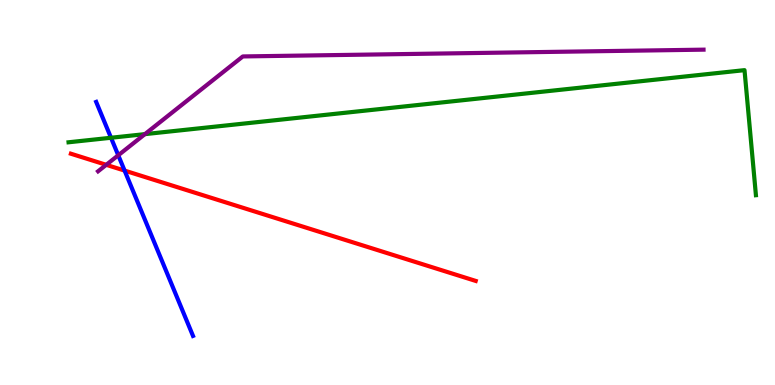[{'lines': ['blue', 'red'], 'intersections': [{'x': 1.61, 'y': 5.57}]}, {'lines': ['green', 'red'], 'intersections': []}, {'lines': ['purple', 'red'], 'intersections': [{'x': 1.37, 'y': 5.72}]}, {'lines': ['blue', 'green'], 'intersections': [{'x': 1.43, 'y': 6.42}]}, {'lines': ['blue', 'purple'], 'intersections': [{'x': 1.53, 'y': 5.97}]}, {'lines': ['green', 'purple'], 'intersections': [{'x': 1.87, 'y': 6.52}]}]